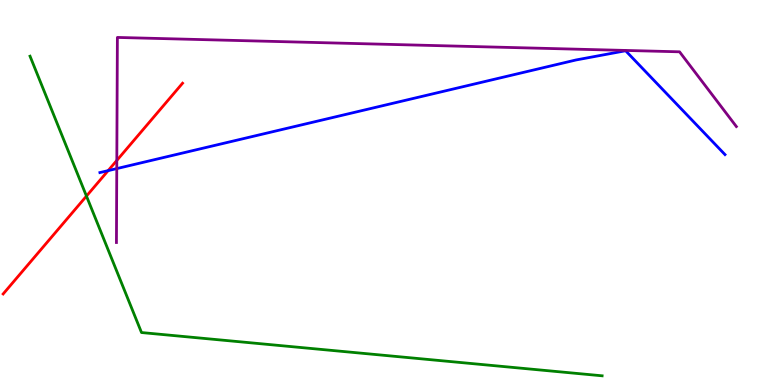[{'lines': ['blue', 'red'], 'intersections': [{'x': 1.4, 'y': 5.57}]}, {'lines': ['green', 'red'], 'intersections': [{'x': 1.12, 'y': 4.91}]}, {'lines': ['purple', 'red'], 'intersections': [{'x': 1.51, 'y': 5.83}]}, {'lines': ['blue', 'green'], 'intersections': []}, {'lines': ['blue', 'purple'], 'intersections': [{'x': 1.51, 'y': 5.62}]}, {'lines': ['green', 'purple'], 'intersections': []}]